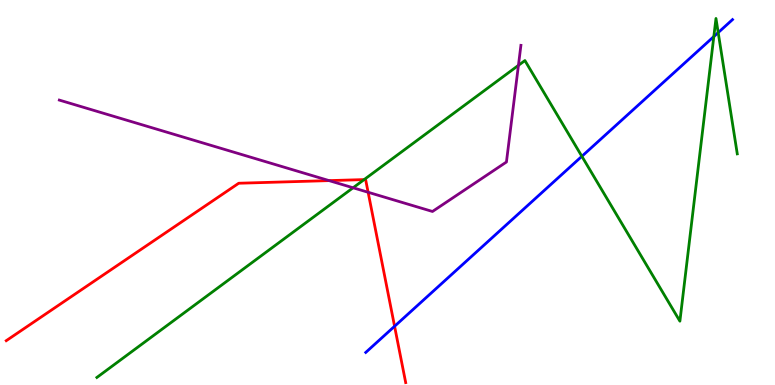[{'lines': ['blue', 'red'], 'intersections': [{'x': 5.09, 'y': 1.53}]}, {'lines': ['green', 'red'], 'intersections': [{'x': 4.7, 'y': 5.34}]}, {'lines': ['purple', 'red'], 'intersections': [{'x': 4.25, 'y': 5.31}, {'x': 4.75, 'y': 5.01}]}, {'lines': ['blue', 'green'], 'intersections': [{'x': 7.51, 'y': 5.94}, {'x': 9.21, 'y': 9.05}, {'x': 9.27, 'y': 9.15}]}, {'lines': ['blue', 'purple'], 'intersections': []}, {'lines': ['green', 'purple'], 'intersections': [{'x': 4.56, 'y': 5.12}, {'x': 6.69, 'y': 8.3}]}]